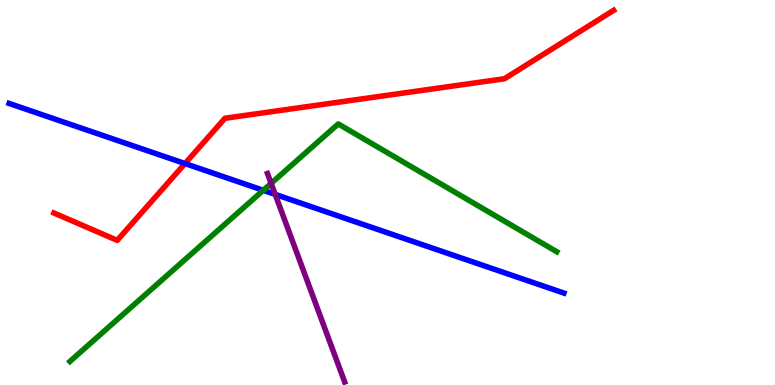[{'lines': ['blue', 'red'], 'intersections': [{'x': 2.39, 'y': 5.75}]}, {'lines': ['green', 'red'], 'intersections': []}, {'lines': ['purple', 'red'], 'intersections': []}, {'lines': ['blue', 'green'], 'intersections': [{'x': 3.4, 'y': 5.06}]}, {'lines': ['blue', 'purple'], 'intersections': [{'x': 3.55, 'y': 4.95}]}, {'lines': ['green', 'purple'], 'intersections': [{'x': 3.5, 'y': 5.24}]}]